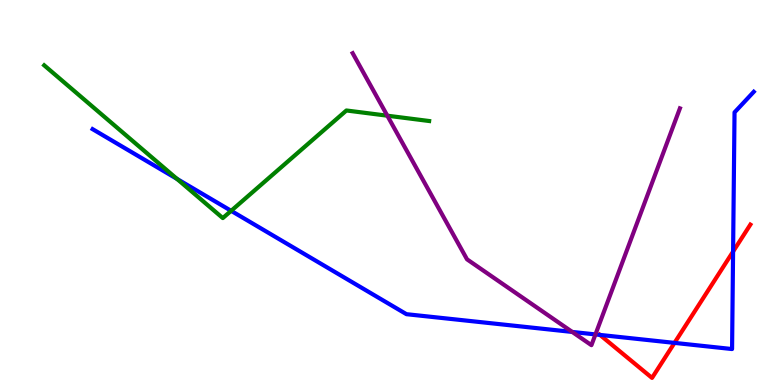[{'lines': ['blue', 'red'], 'intersections': [{'x': 7.74, 'y': 1.3}, {'x': 8.7, 'y': 1.09}, {'x': 9.46, 'y': 3.47}]}, {'lines': ['green', 'red'], 'intersections': []}, {'lines': ['purple', 'red'], 'intersections': []}, {'lines': ['blue', 'green'], 'intersections': [{'x': 2.28, 'y': 5.35}, {'x': 2.98, 'y': 4.52}]}, {'lines': ['blue', 'purple'], 'intersections': [{'x': 7.38, 'y': 1.38}, {'x': 7.68, 'y': 1.31}]}, {'lines': ['green', 'purple'], 'intersections': [{'x': 5.0, 'y': 7.0}]}]